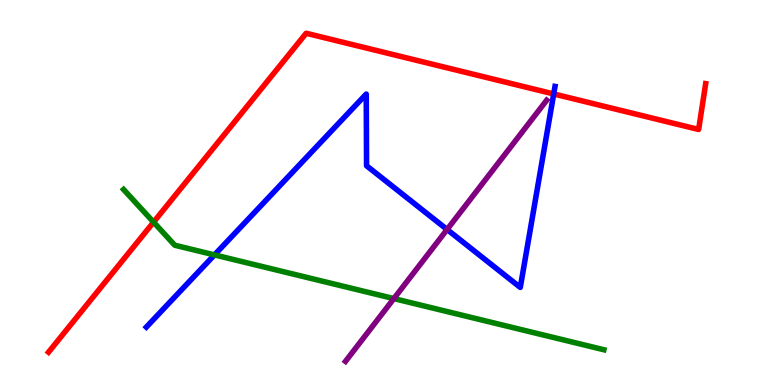[{'lines': ['blue', 'red'], 'intersections': [{'x': 7.14, 'y': 7.56}]}, {'lines': ['green', 'red'], 'intersections': [{'x': 1.98, 'y': 4.23}]}, {'lines': ['purple', 'red'], 'intersections': []}, {'lines': ['blue', 'green'], 'intersections': [{'x': 2.77, 'y': 3.38}]}, {'lines': ['blue', 'purple'], 'intersections': [{'x': 5.77, 'y': 4.04}]}, {'lines': ['green', 'purple'], 'intersections': [{'x': 5.08, 'y': 2.24}]}]